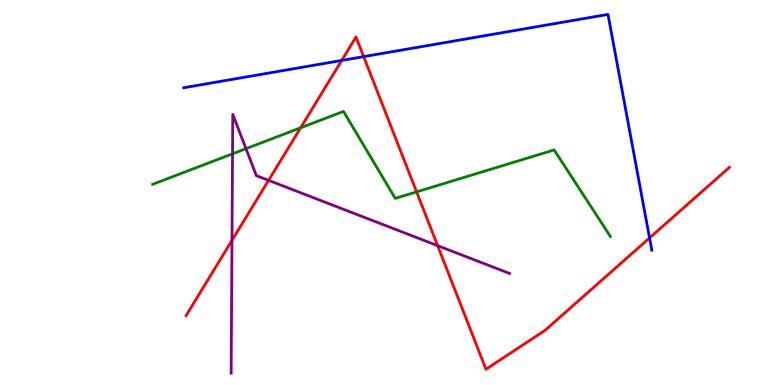[{'lines': ['blue', 'red'], 'intersections': [{'x': 4.41, 'y': 8.43}, {'x': 4.69, 'y': 8.53}, {'x': 8.38, 'y': 3.82}]}, {'lines': ['green', 'red'], 'intersections': [{'x': 3.88, 'y': 6.68}, {'x': 5.38, 'y': 5.02}]}, {'lines': ['purple', 'red'], 'intersections': [{'x': 2.99, 'y': 3.76}, {'x': 3.47, 'y': 5.32}, {'x': 5.65, 'y': 3.62}]}, {'lines': ['blue', 'green'], 'intersections': []}, {'lines': ['blue', 'purple'], 'intersections': []}, {'lines': ['green', 'purple'], 'intersections': [{'x': 3.0, 'y': 6.0}, {'x': 3.17, 'y': 6.14}]}]